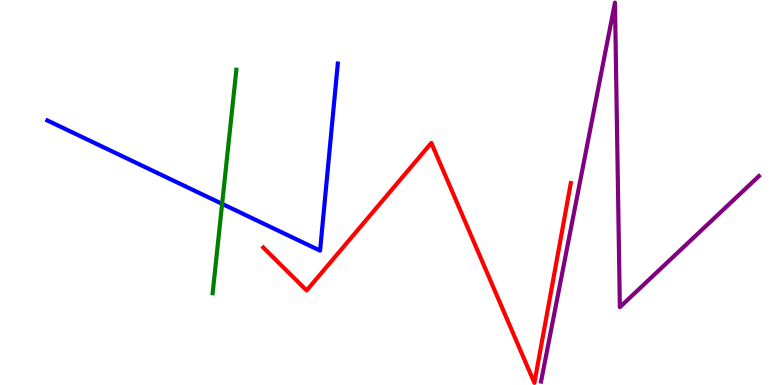[{'lines': ['blue', 'red'], 'intersections': []}, {'lines': ['green', 'red'], 'intersections': []}, {'lines': ['purple', 'red'], 'intersections': []}, {'lines': ['blue', 'green'], 'intersections': [{'x': 2.87, 'y': 4.7}]}, {'lines': ['blue', 'purple'], 'intersections': []}, {'lines': ['green', 'purple'], 'intersections': []}]